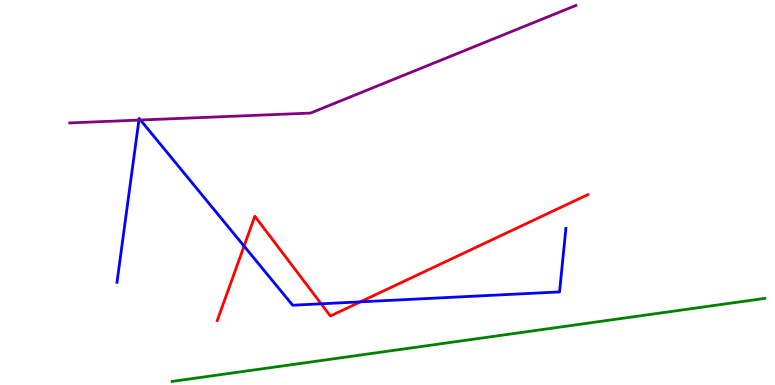[{'lines': ['blue', 'red'], 'intersections': [{'x': 3.15, 'y': 3.61}, {'x': 4.14, 'y': 2.11}, {'x': 4.65, 'y': 2.16}]}, {'lines': ['green', 'red'], 'intersections': []}, {'lines': ['purple', 'red'], 'intersections': []}, {'lines': ['blue', 'green'], 'intersections': []}, {'lines': ['blue', 'purple'], 'intersections': [{'x': 1.79, 'y': 6.88}, {'x': 1.81, 'y': 6.88}]}, {'lines': ['green', 'purple'], 'intersections': []}]